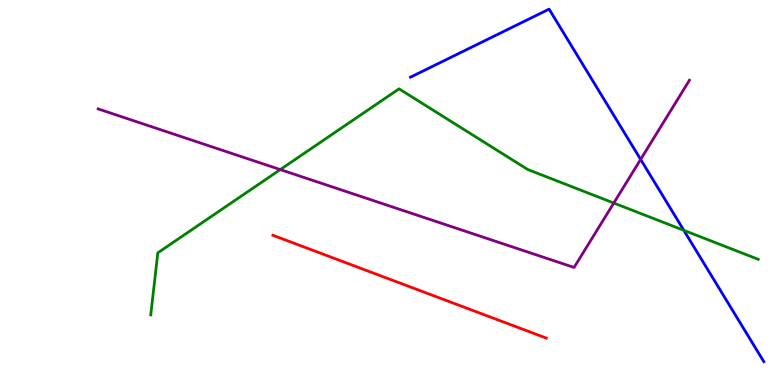[{'lines': ['blue', 'red'], 'intersections': []}, {'lines': ['green', 'red'], 'intersections': []}, {'lines': ['purple', 'red'], 'intersections': []}, {'lines': ['blue', 'green'], 'intersections': [{'x': 8.82, 'y': 4.02}]}, {'lines': ['blue', 'purple'], 'intersections': [{'x': 8.27, 'y': 5.86}]}, {'lines': ['green', 'purple'], 'intersections': [{'x': 3.62, 'y': 5.6}, {'x': 7.92, 'y': 4.73}]}]